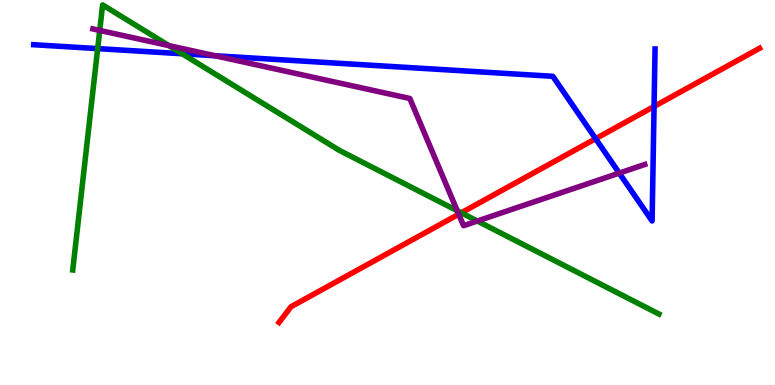[{'lines': ['blue', 'red'], 'intersections': [{'x': 7.69, 'y': 6.4}, {'x': 8.44, 'y': 7.23}]}, {'lines': ['green', 'red'], 'intersections': [{'x': 5.95, 'y': 4.47}]}, {'lines': ['purple', 'red'], 'intersections': [{'x': 5.92, 'y': 4.44}]}, {'lines': ['blue', 'green'], 'intersections': [{'x': 1.26, 'y': 8.74}, {'x': 2.35, 'y': 8.6}]}, {'lines': ['blue', 'purple'], 'intersections': [{'x': 2.78, 'y': 8.55}, {'x': 7.99, 'y': 5.5}]}, {'lines': ['green', 'purple'], 'intersections': [{'x': 1.29, 'y': 9.21}, {'x': 2.18, 'y': 8.82}, {'x': 5.9, 'y': 4.53}, {'x': 6.16, 'y': 4.26}]}]